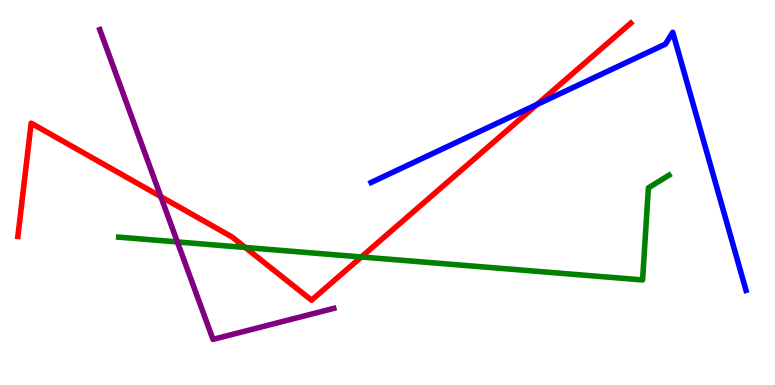[{'lines': ['blue', 'red'], 'intersections': [{'x': 6.93, 'y': 7.29}]}, {'lines': ['green', 'red'], 'intersections': [{'x': 3.16, 'y': 3.57}, {'x': 4.66, 'y': 3.33}]}, {'lines': ['purple', 'red'], 'intersections': [{'x': 2.07, 'y': 4.89}]}, {'lines': ['blue', 'green'], 'intersections': []}, {'lines': ['blue', 'purple'], 'intersections': []}, {'lines': ['green', 'purple'], 'intersections': [{'x': 2.29, 'y': 3.72}]}]